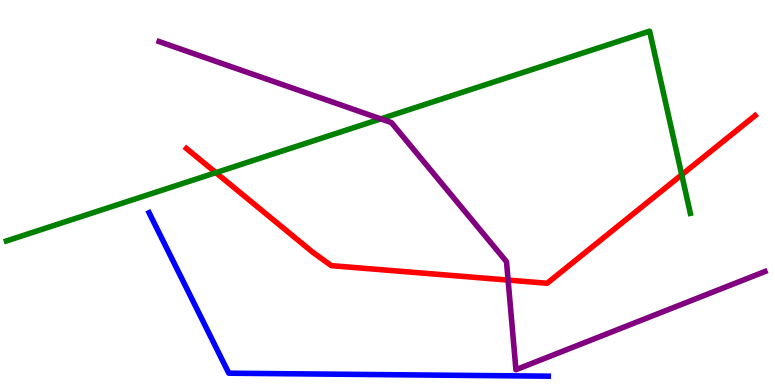[{'lines': ['blue', 'red'], 'intersections': []}, {'lines': ['green', 'red'], 'intersections': [{'x': 2.79, 'y': 5.52}, {'x': 8.8, 'y': 5.46}]}, {'lines': ['purple', 'red'], 'intersections': [{'x': 6.56, 'y': 2.73}]}, {'lines': ['blue', 'green'], 'intersections': []}, {'lines': ['blue', 'purple'], 'intersections': []}, {'lines': ['green', 'purple'], 'intersections': [{'x': 4.91, 'y': 6.91}]}]